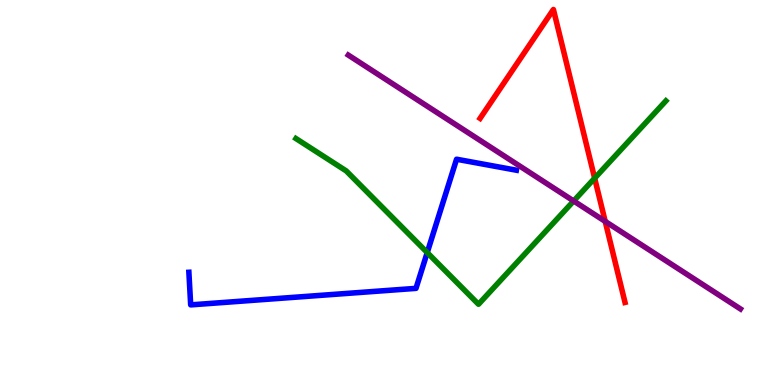[{'lines': ['blue', 'red'], 'intersections': []}, {'lines': ['green', 'red'], 'intersections': [{'x': 7.67, 'y': 5.37}]}, {'lines': ['purple', 'red'], 'intersections': [{'x': 7.81, 'y': 4.25}]}, {'lines': ['blue', 'green'], 'intersections': [{'x': 5.51, 'y': 3.44}]}, {'lines': ['blue', 'purple'], 'intersections': []}, {'lines': ['green', 'purple'], 'intersections': [{'x': 7.4, 'y': 4.78}]}]